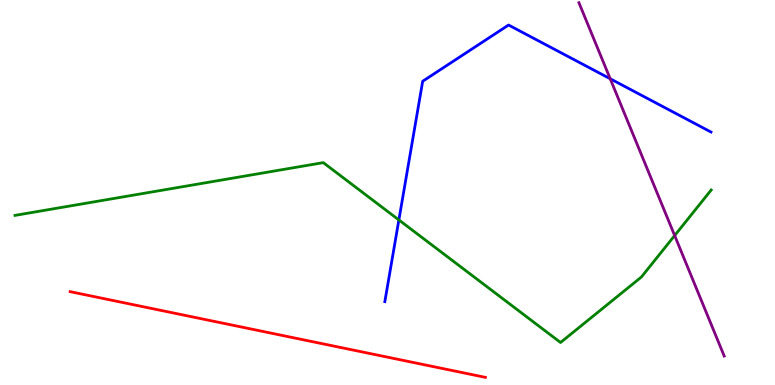[{'lines': ['blue', 'red'], 'intersections': []}, {'lines': ['green', 'red'], 'intersections': []}, {'lines': ['purple', 'red'], 'intersections': []}, {'lines': ['blue', 'green'], 'intersections': [{'x': 5.15, 'y': 4.29}]}, {'lines': ['blue', 'purple'], 'intersections': [{'x': 7.87, 'y': 7.95}]}, {'lines': ['green', 'purple'], 'intersections': [{'x': 8.71, 'y': 3.88}]}]